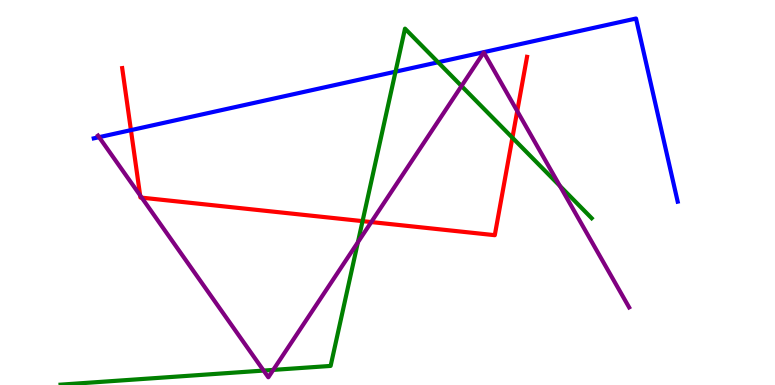[{'lines': ['blue', 'red'], 'intersections': [{'x': 1.69, 'y': 6.62}]}, {'lines': ['green', 'red'], 'intersections': [{'x': 4.68, 'y': 4.26}, {'x': 6.61, 'y': 6.42}]}, {'lines': ['purple', 'red'], 'intersections': [{'x': 1.81, 'y': 4.93}, {'x': 1.83, 'y': 4.87}, {'x': 4.79, 'y': 4.23}, {'x': 6.67, 'y': 7.12}]}, {'lines': ['blue', 'green'], 'intersections': [{'x': 5.1, 'y': 8.14}, {'x': 5.65, 'y': 8.38}]}, {'lines': ['blue', 'purple'], 'intersections': [{'x': 1.28, 'y': 6.44}]}, {'lines': ['green', 'purple'], 'intersections': [{'x': 3.4, 'y': 0.375}, {'x': 3.53, 'y': 0.392}, {'x': 4.62, 'y': 3.71}, {'x': 5.95, 'y': 7.77}, {'x': 7.22, 'y': 5.17}]}]